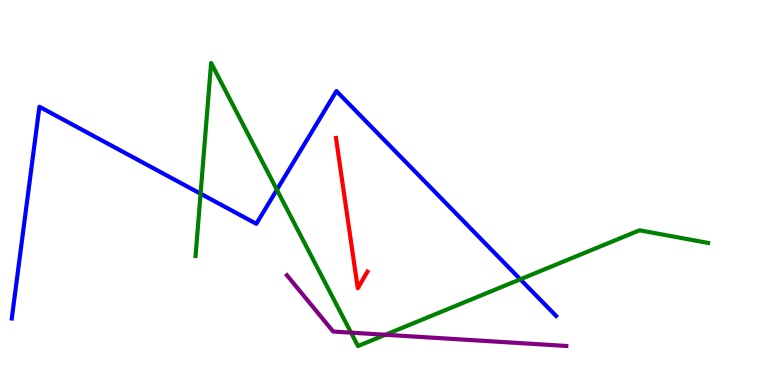[{'lines': ['blue', 'red'], 'intersections': []}, {'lines': ['green', 'red'], 'intersections': []}, {'lines': ['purple', 'red'], 'intersections': []}, {'lines': ['blue', 'green'], 'intersections': [{'x': 2.59, 'y': 4.97}, {'x': 3.57, 'y': 5.07}, {'x': 6.71, 'y': 2.75}]}, {'lines': ['blue', 'purple'], 'intersections': []}, {'lines': ['green', 'purple'], 'intersections': [{'x': 4.53, 'y': 1.36}, {'x': 4.97, 'y': 1.3}]}]